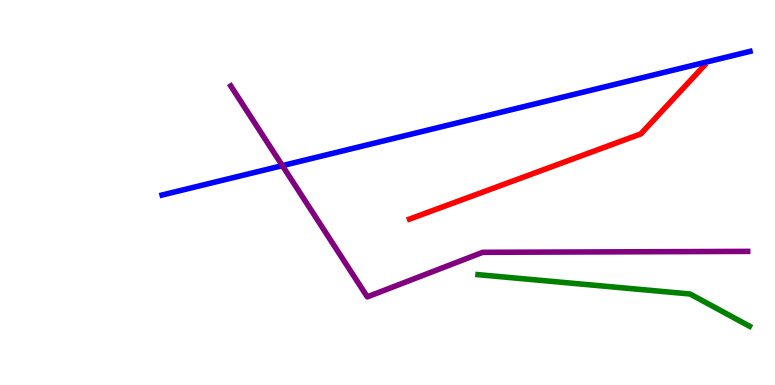[{'lines': ['blue', 'red'], 'intersections': []}, {'lines': ['green', 'red'], 'intersections': []}, {'lines': ['purple', 'red'], 'intersections': []}, {'lines': ['blue', 'green'], 'intersections': []}, {'lines': ['blue', 'purple'], 'intersections': [{'x': 3.64, 'y': 5.7}]}, {'lines': ['green', 'purple'], 'intersections': []}]